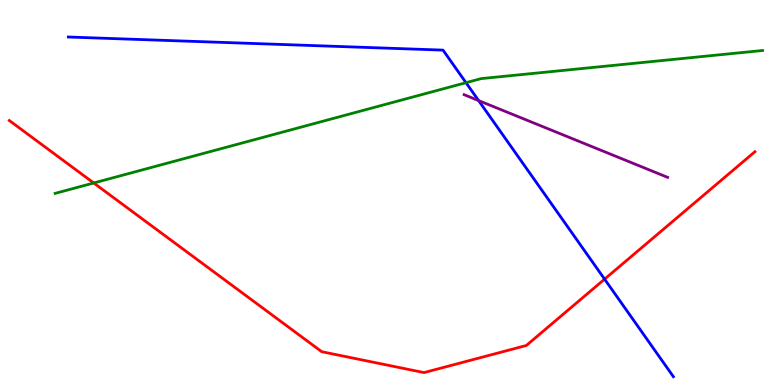[{'lines': ['blue', 'red'], 'intersections': [{'x': 7.8, 'y': 2.75}]}, {'lines': ['green', 'red'], 'intersections': [{'x': 1.21, 'y': 5.25}]}, {'lines': ['purple', 'red'], 'intersections': []}, {'lines': ['blue', 'green'], 'intersections': [{'x': 6.01, 'y': 7.85}]}, {'lines': ['blue', 'purple'], 'intersections': [{'x': 6.18, 'y': 7.39}]}, {'lines': ['green', 'purple'], 'intersections': []}]